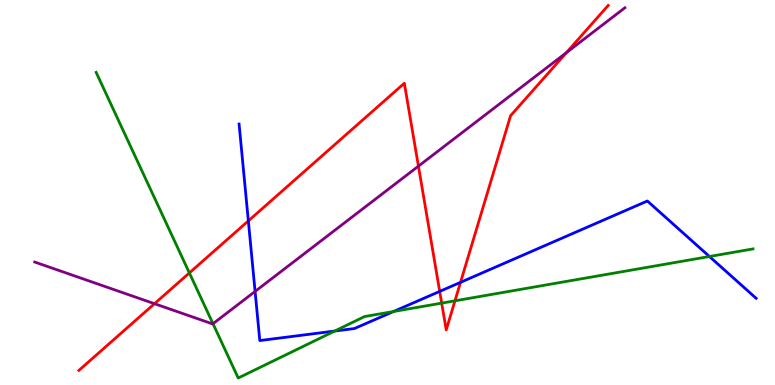[{'lines': ['blue', 'red'], 'intersections': [{'x': 3.2, 'y': 4.26}, {'x': 5.67, 'y': 2.43}, {'x': 5.94, 'y': 2.67}]}, {'lines': ['green', 'red'], 'intersections': [{'x': 2.44, 'y': 2.91}, {'x': 5.7, 'y': 2.13}, {'x': 5.87, 'y': 2.19}]}, {'lines': ['purple', 'red'], 'intersections': [{'x': 1.99, 'y': 2.11}, {'x': 5.4, 'y': 5.68}, {'x': 7.31, 'y': 8.63}]}, {'lines': ['blue', 'green'], 'intersections': [{'x': 4.32, 'y': 1.4}, {'x': 5.08, 'y': 1.91}, {'x': 9.15, 'y': 3.34}]}, {'lines': ['blue', 'purple'], 'intersections': [{'x': 3.29, 'y': 2.43}]}, {'lines': ['green', 'purple'], 'intersections': [{'x': 2.75, 'y': 1.59}]}]